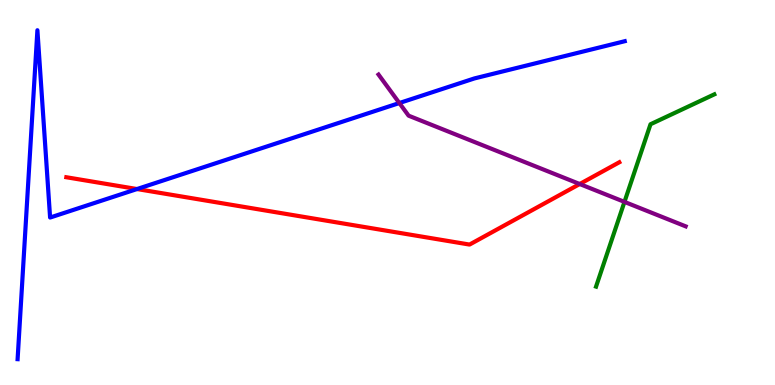[{'lines': ['blue', 'red'], 'intersections': [{'x': 1.77, 'y': 5.09}]}, {'lines': ['green', 'red'], 'intersections': []}, {'lines': ['purple', 'red'], 'intersections': [{'x': 7.48, 'y': 5.22}]}, {'lines': ['blue', 'green'], 'intersections': []}, {'lines': ['blue', 'purple'], 'intersections': [{'x': 5.15, 'y': 7.32}]}, {'lines': ['green', 'purple'], 'intersections': [{'x': 8.06, 'y': 4.76}]}]